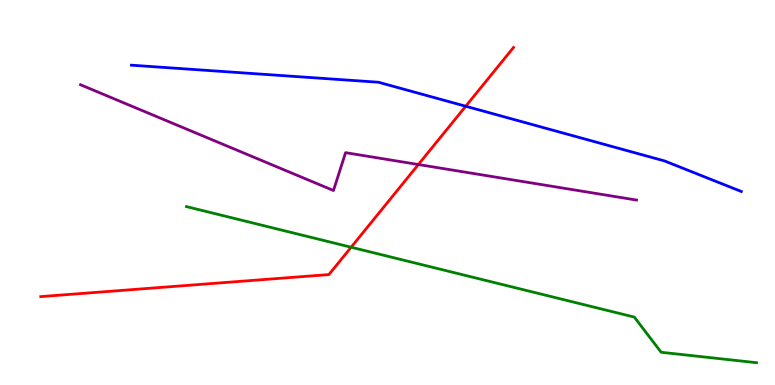[{'lines': ['blue', 'red'], 'intersections': [{'x': 6.01, 'y': 7.24}]}, {'lines': ['green', 'red'], 'intersections': [{'x': 4.53, 'y': 3.58}]}, {'lines': ['purple', 'red'], 'intersections': [{'x': 5.4, 'y': 5.73}]}, {'lines': ['blue', 'green'], 'intersections': []}, {'lines': ['blue', 'purple'], 'intersections': []}, {'lines': ['green', 'purple'], 'intersections': []}]